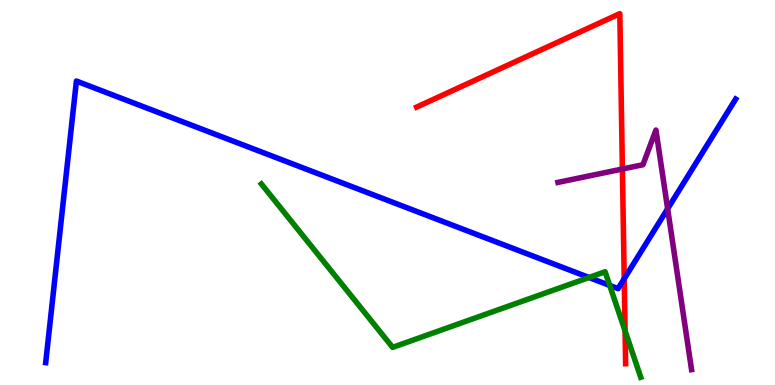[{'lines': ['blue', 'red'], 'intersections': [{'x': 8.05, 'y': 2.76}]}, {'lines': ['green', 'red'], 'intersections': [{'x': 8.07, 'y': 1.4}]}, {'lines': ['purple', 'red'], 'intersections': [{'x': 8.03, 'y': 5.61}]}, {'lines': ['blue', 'green'], 'intersections': [{'x': 7.6, 'y': 2.79}, {'x': 7.87, 'y': 2.59}]}, {'lines': ['blue', 'purple'], 'intersections': [{'x': 8.61, 'y': 4.58}]}, {'lines': ['green', 'purple'], 'intersections': []}]